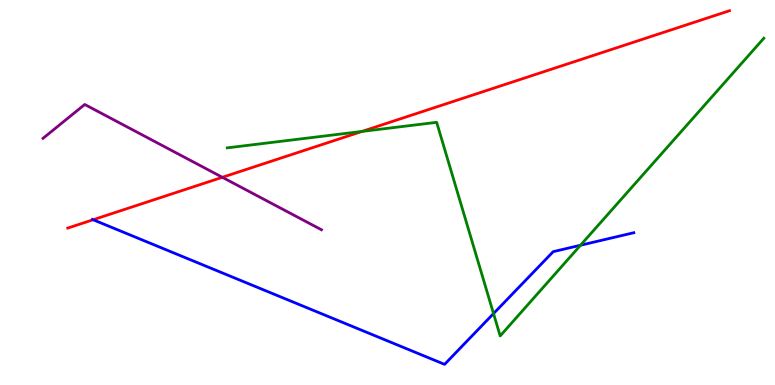[{'lines': ['blue', 'red'], 'intersections': [{'x': 1.2, 'y': 4.29}]}, {'lines': ['green', 'red'], 'intersections': [{'x': 4.67, 'y': 6.59}]}, {'lines': ['purple', 'red'], 'intersections': [{'x': 2.87, 'y': 5.39}]}, {'lines': ['blue', 'green'], 'intersections': [{'x': 6.37, 'y': 1.86}, {'x': 7.49, 'y': 3.63}]}, {'lines': ['blue', 'purple'], 'intersections': []}, {'lines': ['green', 'purple'], 'intersections': []}]